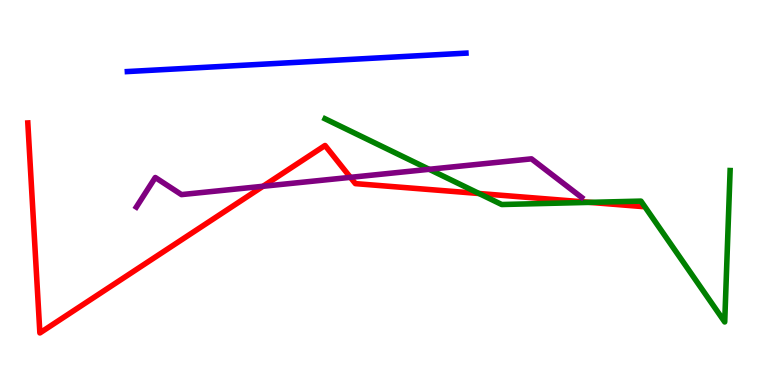[{'lines': ['blue', 'red'], 'intersections': []}, {'lines': ['green', 'red'], 'intersections': [{'x': 6.18, 'y': 4.97}, {'x': 7.61, 'y': 4.74}]}, {'lines': ['purple', 'red'], 'intersections': [{'x': 3.39, 'y': 5.16}, {'x': 4.52, 'y': 5.39}]}, {'lines': ['blue', 'green'], 'intersections': []}, {'lines': ['blue', 'purple'], 'intersections': []}, {'lines': ['green', 'purple'], 'intersections': [{'x': 5.54, 'y': 5.6}]}]